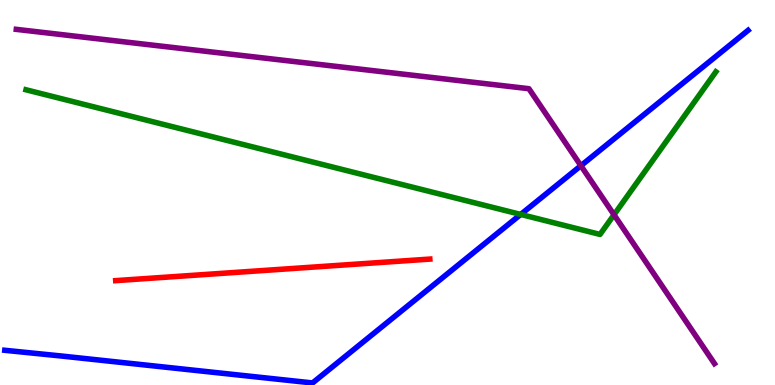[{'lines': ['blue', 'red'], 'intersections': []}, {'lines': ['green', 'red'], 'intersections': []}, {'lines': ['purple', 'red'], 'intersections': []}, {'lines': ['blue', 'green'], 'intersections': [{'x': 6.72, 'y': 4.43}]}, {'lines': ['blue', 'purple'], 'intersections': [{'x': 7.5, 'y': 5.7}]}, {'lines': ['green', 'purple'], 'intersections': [{'x': 7.92, 'y': 4.42}]}]